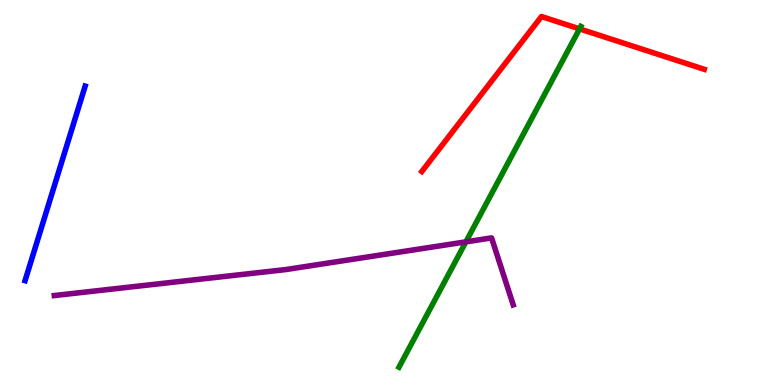[{'lines': ['blue', 'red'], 'intersections': []}, {'lines': ['green', 'red'], 'intersections': [{'x': 7.48, 'y': 9.25}]}, {'lines': ['purple', 'red'], 'intersections': []}, {'lines': ['blue', 'green'], 'intersections': []}, {'lines': ['blue', 'purple'], 'intersections': []}, {'lines': ['green', 'purple'], 'intersections': [{'x': 6.01, 'y': 3.72}]}]